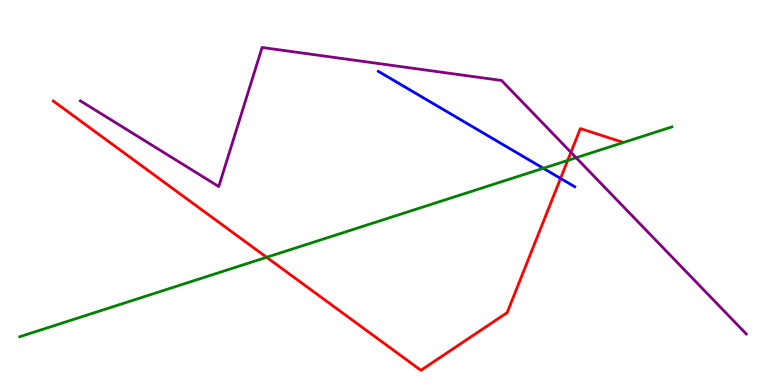[{'lines': ['blue', 'red'], 'intersections': [{'x': 7.23, 'y': 5.37}]}, {'lines': ['green', 'red'], 'intersections': [{'x': 3.44, 'y': 3.32}, {'x': 7.33, 'y': 5.83}]}, {'lines': ['purple', 'red'], 'intersections': [{'x': 7.37, 'y': 6.04}]}, {'lines': ['blue', 'green'], 'intersections': [{'x': 7.01, 'y': 5.63}]}, {'lines': ['blue', 'purple'], 'intersections': []}, {'lines': ['green', 'purple'], 'intersections': [{'x': 7.43, 'y': 5.9}]}]